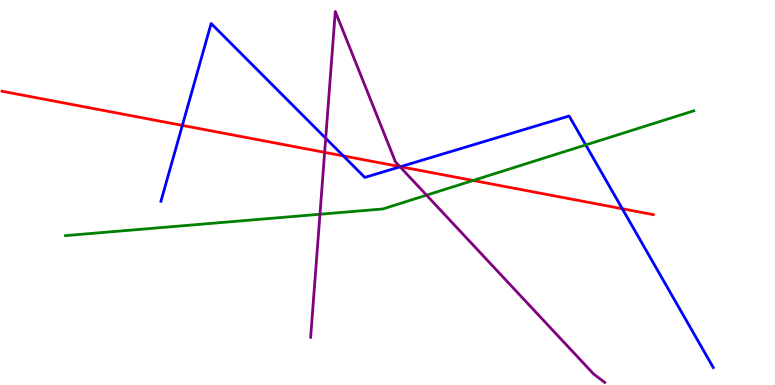[{'lines': ['blue', 'red'], 'intersections': [{'x': 2.35, 'y': 6.74}, {'x': 4.43, 'y': 5.95}, {'x': 5.17, 'y': 5.67}, {'x': 8.03, 'y': 4.58}]}, {'lines': ['green', 'red'], 'intersections': [{'x': 6.1, 'y': 5.31}]}, {'lines': ['purple', 'red'], 'intersections': [{'x': 4.19, 'y': 6.04}, {'x': 5.16, 'y': 5.67}]}, {'lines': ['blue', 'green'], 'intersections': [{'x': 7.56, 'y': 6.24}]}, {'lines': ['blue', 'purple'], 'intersections': [{'x': 4.2, 'y': 6.41}, {'x': 5.16, 'y': 5.67}]}, {'lines': ['green', 'purple'], 'intersections': [{'x': 4.13, 'y': 4.44}, {'x': 5.5, 'y': 4.93}]}]